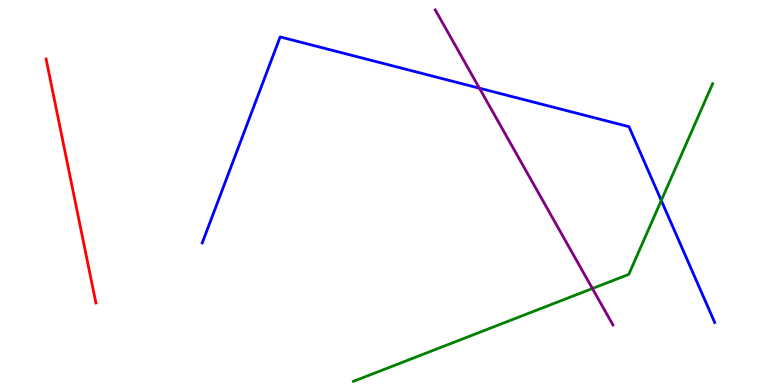[{'lines': ['blue', 'red'], 'intersections': []}, {'lines': ['green', 'red'], 'intersections': []}, {'lines': ['purple', 'red'], 'intersections': []}, {'lines': ['blue', 'green'], 'intersections': [{'x': 8.53, 'y': 4.79}]}, {'lines': ['blue', 'purple'], 'intersections': [{'x': 6.19, 'y': 7.71}]}, {'lines': ['green', 'purple'], 'intersections': [{'x': 7.64, 'y': 2.51}]}]